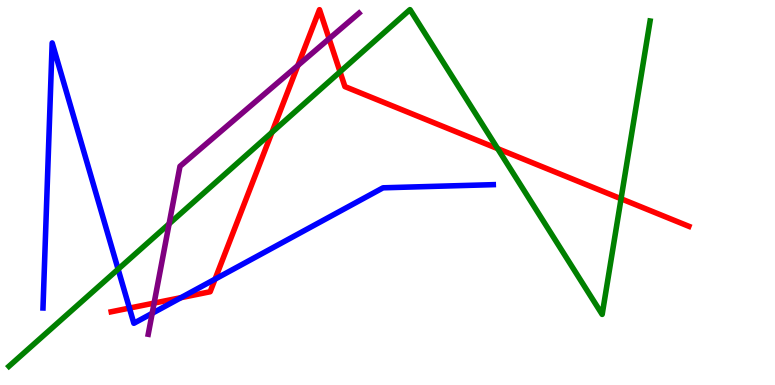[{'lines': ['blue', 'red'], 'intersections': [{'x': 1.67, 'y': 2.0}, {'x': 2.34, 'y': 2.27}, {'x': 2.77, 'y': 2.75}]}, {'lines': ['green', 'red'], 'intersections': [{'x': 3.51, 'y': 6.56}, {'x': 4.39, 'y': 8.13}, {'x': 6.42, 'y': 6.14}, {'x': 8.01, 'y': 4.84}]}, {'lines': ['purple', 'red'], 'intersections': [{'x': 1.99, 'y': 2.13}, {'x': 3.84, 'y': 8.3}, {'x': 4.25, 'y': 8.99}]}, {'lines': ['blue', 'green'], 'intersections': [{'x': 1.52, 'y': 3.01}]}, {'lines': ['blue', 'purple'], 'intersections': [{'x': 1.96, 'y': 1.86}]}, {'lines': ['green', 'purple'], 'intersections': [{'x': 2.18, 'y': 4.19}]}]